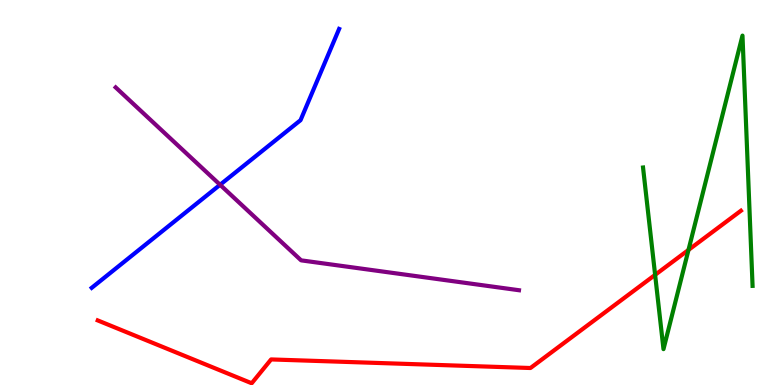[{'lines': ['blue', 'red'], 'intersections': []}, {'lines': ['green', 'red'], 'intersections': [{'x': 8.45, 'y': 2.86}, {'x': 8.88, 'y': 3.51}]}, {'lines': ['purple', 'red'], 'intersections': []}, {'lines': ['blue', 'green'], 'intersections': []}, {'lines': ['blue', 'purple'], 'intersections': [{'x': 2.84, 'y': 5.2}]}, {'lines': ['green', 'purple'], 'intersections': []}]